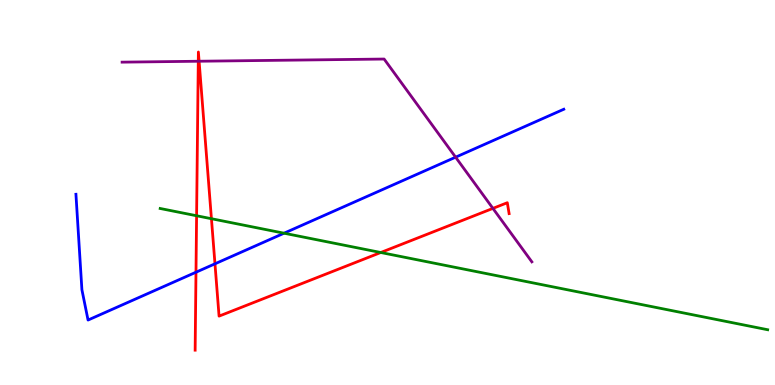[{'lines': ['blue', 'red'], 'intersections': [{'x': 2.53, 'y': 2.93}, {'x': 2.77, 'y': 3.15}]}, {'lines': ['green', 'red'], 'intersections': [{'x': 2.54, 'y': 4.4}, {'x': 2.73, 'y': 4.32}, {'x': 4.91, 'y': 3.44}]}, {'lines': ['purple', 'red'], 'intersections': [{'x': 2.56, 'y': 8.41}, {'x': 2.57, 'y': 8.41}, {'x': 6.36, 'y': 4.59}]}, {'lines': ['blue', 'green'], 'intersections': [{'x': 3.67, 'y': 3.94}]}, {'lines': ['blue', 'purple'], 'intersections': [{'x': 5.88, 'y': 5.92}]}, {'lines': ['green', 'purple'], 'intersections': []}]